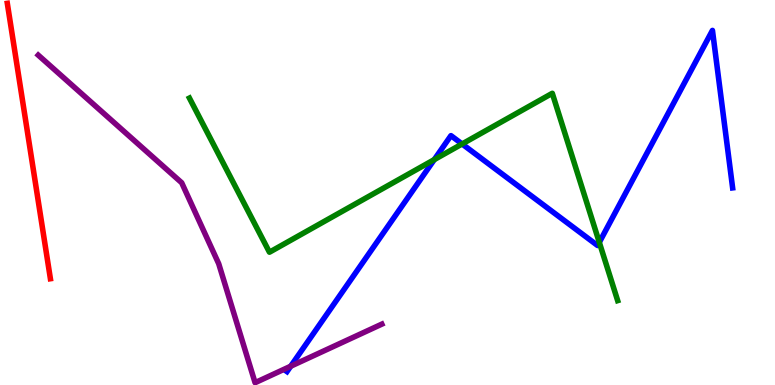[{'lines': ['blue', 'red'], 'intersections': []}, {'lines': ['green', 'red'], 'intersections': []}, {'lines': ['purple', 'red'], 'intersections': []}, {'lines': ['blue', 'green'], 'intersections': [{'x': 5.6, 'y': 5.85}, {'x': 5.96, 'y': 6.26}, {'x': 7.73, 'y': 3.7}]}, {'lines': ['blue', 'purple'], 'intersections': [{'x': 3.75, 'y': 0.488}]}, {'lines': ['green', 'purple'], 'intersections': []}]